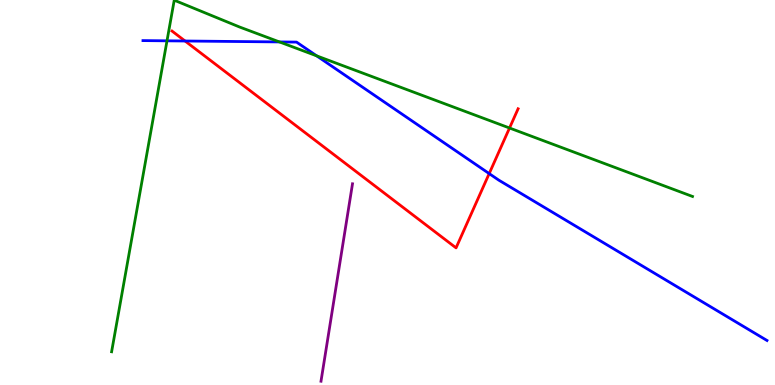[{'lines': ['blue', 'red'], 'intersections': [{'x': 2.39, 'y': 8.93}, {'x': 6.31, 'y': 5.49}]}, {'lines': ['green', 'red'], 'intersections': [{'x': 6.57, 'y': 6.68}]}, {'lines': ['purple', 'red'], 'intersections': []}, {'lines': ['blue', 'green'], 'intersections': [{'x': 2.15, 'y': 8.94}, {'x': 3.61, 'y': 8.91}, {'x': 4.09, 'y': 8.55}]}, {'lines': ['blue', 'purple'], 'intersections': []}, {'lines': ['green', 'purple'], 'intersections': []}]